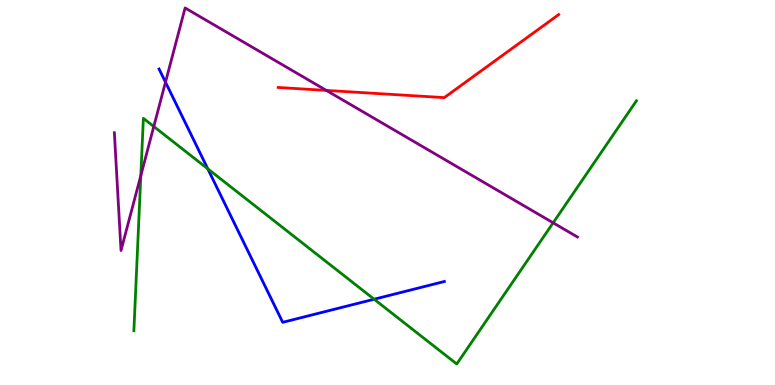[{'lines': ['blue', 'red'], 'intersections': []}, {'lines': ['green', 'red'], 'intersections': []}, {'lines': ['purple', 'red'], 'intersections': [{'x': 4.21, 'y': 7.65}]}, {'lines': ['blue', 'green'], 'intersections': [{'x': 2.68, 'y': 5.61}, {'x': 4.83, 'y': 2.23}]}, {'lines': ['blue', 'purple'], 'intersections': [{'x': 2.14, 'y': 7.87}]}, {'lines': ['green', 'purple'], 'intersections': [{'x': 1.82, 'y': 5.44}, {'x': 1.98, 'y': 6.71}, {'x': 7.14, 'y': 4.21}]}]